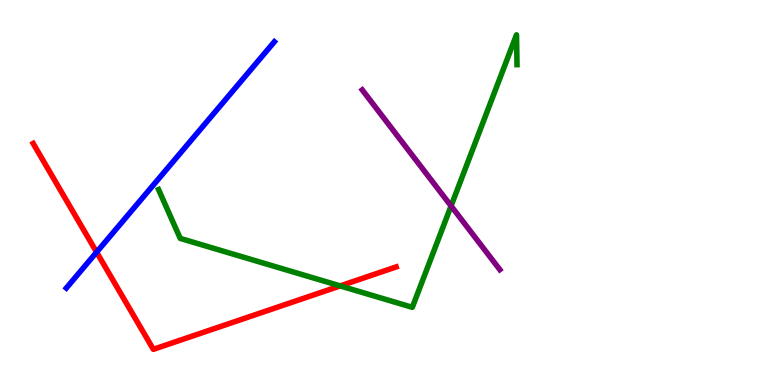[{'lines': ['blue', 'red'], 'intersections': [{'x': 1.25, 'y': 3.45}]}, {'lines': ['green', 'red'], 'intersections': [{'x': 4.39, 'y': 2.57}]}, {'lines': ['purple', 'red'], 'intersections': []}, {'lines': ['blue', 'green'], 'intersections': []}, {'lines': ['blue', 'purple'], 'intersections': []}, {'lines': ['green', 'purple'], 'intersections': [{'x': 5.82, 'y': 4.65}]}]